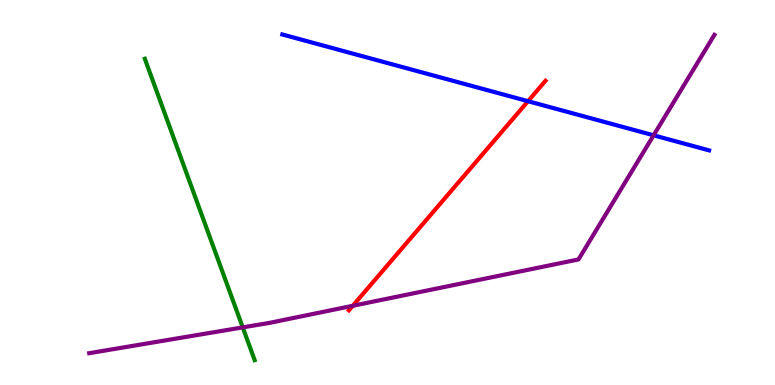[{'lines': ['blue', 'red'], 'intersections': [{'x': 6.81, 'y': 7.37}]}, {'lines': ['green', 'red'], 'intersections': []}, {'lines': ['purple', 'red'], 'intersections': [{'x': 4.55, 'y': 2.06}]}, {'lines': ['blue', 'green'], 'intersections': []}, {'lines': ['blue', 'purple'], 'intersections': [{'x': 8.43, 'y': 6.49}]}, {'lines': ['green', 'purple'], 'intersections': [{'x': 3.13, 'y': 1.5}]}]